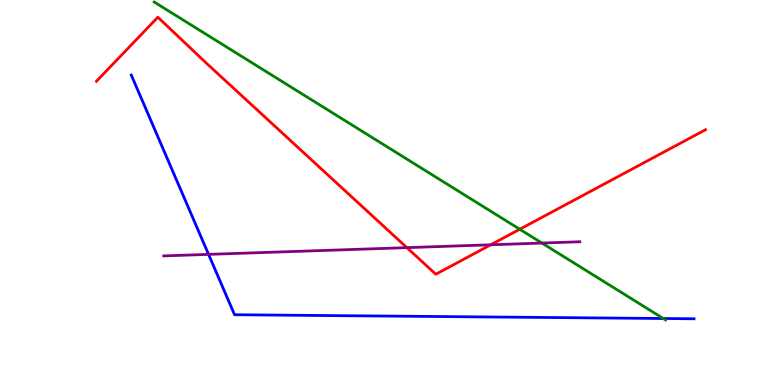[{'lines': ['blue', 'red'], 'intersections': []}, {'lines': ['green', 'red'], 'intersections': [{'x': 6.71, 'y': 4.05}]}, {'lines': ['purple', 'red'], 'intersections': [{'x': 5.25, 'y': 3.57}, {'x': 6.33, 'y': 3.64}]}, {'lines': ['blue', 'green'], 'intersections': [{'x': 8.56, 'y': 1.73}]}, {'lines': ['blue', 'purple'], 'intersections': [{'x': 2.69, 'y': 3.39}]}, {'lines': ['green', 'purple'], 'intersections': [{'x': 6.99, 'y': 3.69}]}]